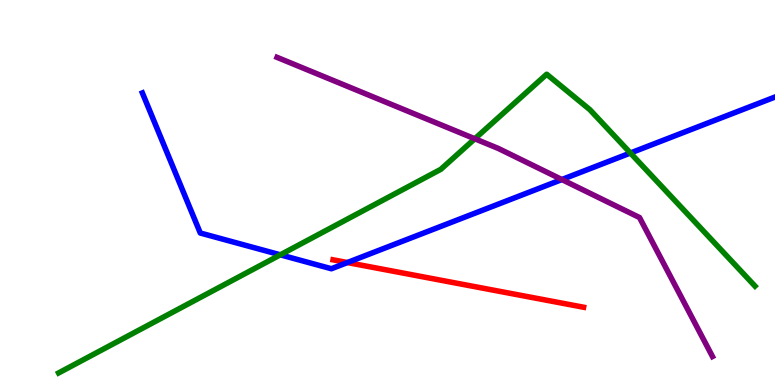[{'lines': ['blue', 'red'], 'intersections': [{'x': 4.48, 'y': 3.18}]}, {'lines': ['green', 'red'], 'intersections': []}, {'lines': ['purple', 'red'], 'intersections': []}, {'lines': ['blue', 'green'], 'intersections': [{'x': 3.62, 'y': 3.38}, {'x': 8.13, 'y': 6.03}]}, {'lines': ['blue', 'purple'], 'intersections': [{'x': 7.25, 'y': 5.34}]}, {'lines': ['green', 'purple'], 'intersections': [{'x': 6.13, 'y': 6.4}]}]